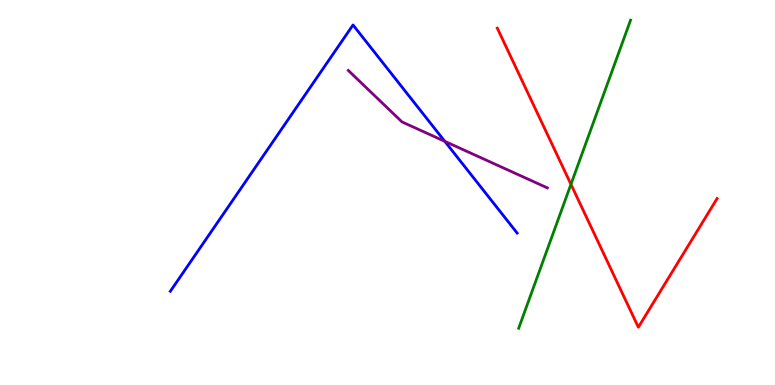[{'lines': ['blue', 'red'], 'intersections': []}, {'lines': ['green', 'red'], 'intersections': [{'x': 7.37, 'y': 5.21}]}, {'lines': ['purple', 'red'], 'intersections': []}, {'lines': ['blue', 'green'], 'intersections': []}, {'lines': ['blue', 'purple'], 'intersections': [{'x': 5.74, 'y': 6.33}]}, {'lines': ['green', 'purple'], 'intersections': []}]